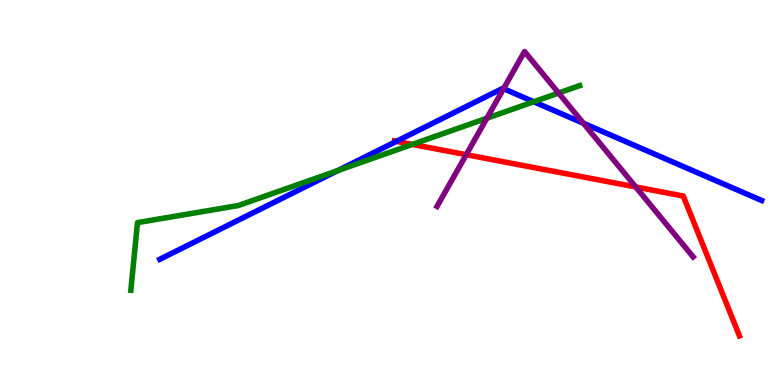[{'lines': ['blue', 'red'], 'intersections': [{'x': 5.11, 'y': 6.33}]}, {'lines': ['green', 'red'], 'intersections': [{'x': 5.32, 'y': 6.25}]}, {'lines': ['purple', 'red'], 'intersections': [{'x': 6.02, 'y': 5.98}, {'x': 8.2, 'y': 5.14}]}, {'lines': ['blue', 'green'], 'intersections': [{'x': 4.36, 'y': 5.57}, {'x': 6.89, 'y': 7.36}]}, {'lines': ['blue', 'purple'], 'intersections': [{'x': 6.5, 'y': 7.7}, {'x': 7.53, 'y': 6.8}]}, {'lines': ['green', 'purple'], 'intersections': [{'x': 6.28, 'y': 6.93}, {'x': 7.21, 'y': 7.58}]}]